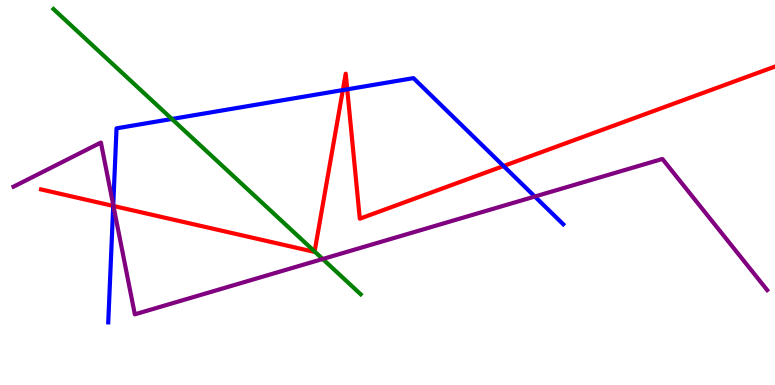[{'lines': ['blue', 'red'], 'intersections': [{'x': 1.46, 'y': 4.65}, {'x': 4.42, 'y': 7.66}, {'x': 4.48, 'y': 7.68}, {'x': 6.5, 'y': 5.69}]}, {'lines': ['green', 'red'], 'intersections': [{'x': 4.06, 'y': 3.47}]}, {'lines': ['purple', 'red'], 'intersections': [{'x': 1.46, 'y': 4.65}]}, {'lines': ['blue', 'green'], 'intersections': [{'x': 2.22, 'y': 6.91}]}, {'lines': ['blue', 'purple'], 'intersections': [{'x': 1.46, 'y': 4.67}, {'x': 6.9, 'y': 4.9}]}, {'lines': ['green', 'purple'], 'intersections': [{'x': 4.16, 'y': 3.27}]}]